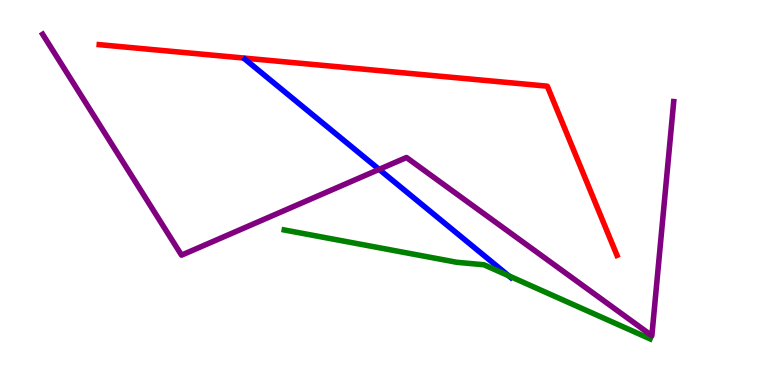[{'lines': ['blue', 'red'], 'intersections': []}, {'lines': ['green', 'red'], 'intersections': []}, {'lines': ['purple', 'red'], 'intersections': []}, {'lines': ['blue', 'green'], 'intersections': [{'x': 6.56, 'y': 2.84}]}, {'lines': ['blue', 'purple'], 'intersections': [{'x': 4.89, 'y': 5.6}]}, {'lines': ['green', 'purple'], 'intersections': []}]